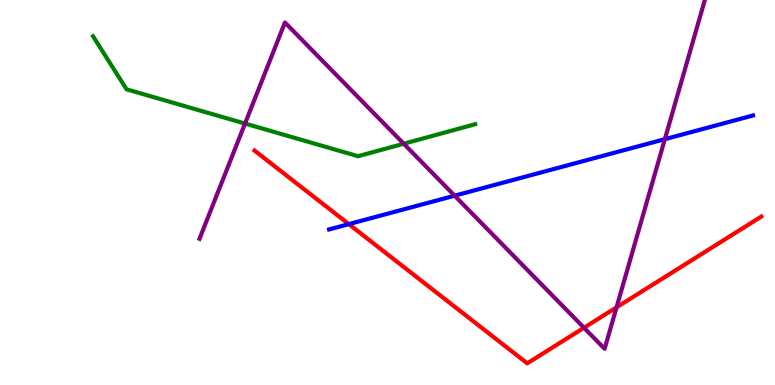[{'lines': ['blue', 'red'], 'intersections': [{'x': 4.5, 'y': 4.18}]}, {'lines': ['green', 'red'], 'intersections': []}, {'lines': ['purple', 'red'], 'intersections': [{'x': 7.54, 'y': 1.49}, {'x': 7.96, 'y': 2.02}]}, {'lines': ['blue', 'green'], 'intersections': []}, {'lines': ['blue', 'purple'], 'intersections': [{'x': 5.87, 'y': 4.92}, {'x': 8.58, 'y': 6.39}]}, {'lines': ['green', 'purple'], 'intersections': [{'x': 3.16, 'y': 6.79}, {'x': 5.21, 'y': 6.27}]}]